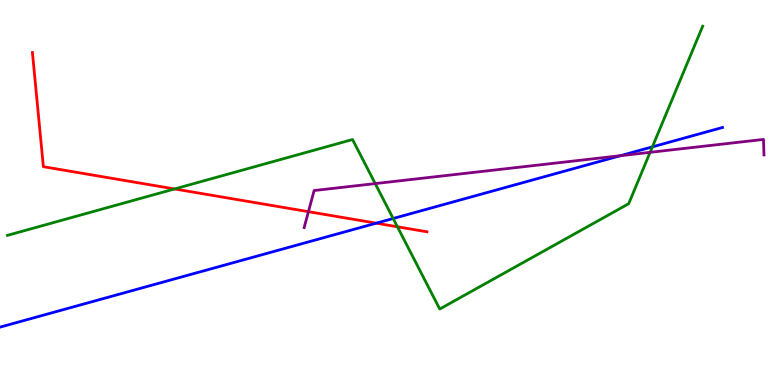[{'lines': ['blue', 'red'], 'intersections': [{'x': 4.85, 'y': 4.2}]}, {'lines': ['green', 'red'], 'intersections': [{'x': 2.25, 'y': 5.09}, {'x': 5.13, 'y': 4.11}]}, {'lines': ['purple', 'red'], 'intersections': [{'x': 3.98, 'y': 4.5}]}, {'lines': ['blue', 'green'], 'intersections': [{'x': 5.07, 'y': 4.32}, {'x': 8.42, 'y': 6.19}]}, {'lines': ['blue', 'purple'], 'intersections': [{'x': 8.01, 'y': 5.96}]}, {'lines': ['green', 'purple'], 'intersections': [{'x': 4.84, 'y': 5.23}, {'x': 8.39, 'y': 6.04}]}]